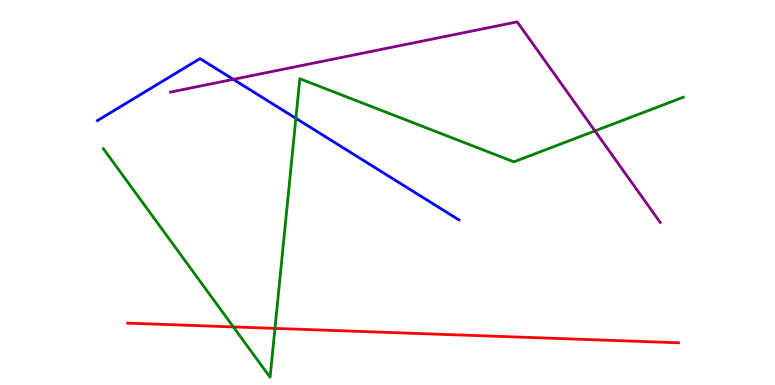[{'lines': ['blue', 'red'], 'intersections': []}, {'lines': ['green', 'red'], 'intersections': [{'x': 3.01, 'y': 1.51}, {'x': 3.55, 'y': 1.47}]}, {'lines': ['purple', 'red'], 'intersections': []}, {'lines': ['blue', 'green'], 'intersections': [{'x': 3.82, 'y': 6.93}]}, {'lines': ['blue', 'purple'], 'intersections': [{'x': 3.01, 'y': 7.94}]}, {'lines': ['green', 'purple'], 'intersections': [{'x': 7.68, 'y': 6.6}]}]